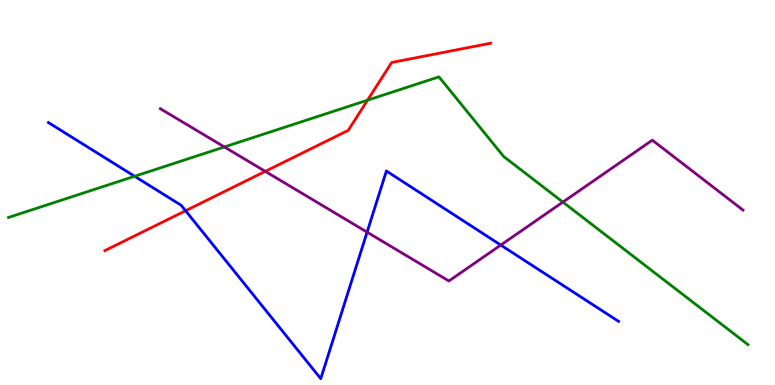[{'lines': ['blue', 'red'], 'intersections': [{'x': 2.39, 'y': 4.53}]}, {'lines': ['green', 'red'], 'intersections': [{'x': 4.74, 'y': 7.4}]}, {'lines': ['purple', 'red'], 'intersections': [{'x': 3.42, 'y': 5.55}]}, {'lines': ['blue', 'green'], 'intersections': [{'x': 1.74, 'y': 5.42}]}, {'lines': ['blue', 'purple'], 'intersections': [{'x': 4.74, 'y': 3.97}, {'x': 6.46, 'y': 3.63}]}, {'lines': ['green', 'purple'], 'intersections': [{'x': 2.9, 'y': 6.18}, {'x': 7.26, 'y': 4.75}]}]